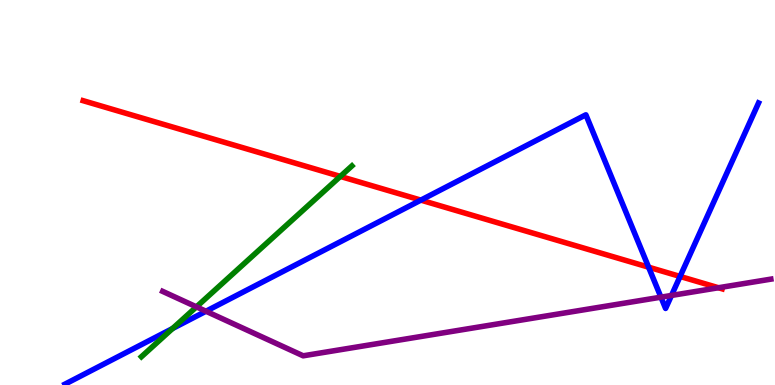[{'lines': ['blue', 'red'], 'intersections': [{'x': 5.43, 'y': 4.8}, {'x': 8.37, 'y': 3.06}, {'x': 8.78, 'y': 2.82}]}, {'lines': ['green', 'red'], 'intersections': [{'x': 4.39, 'y': 5.42}]}, {'lines': ['purple', 'red'], 'intersections': [{'x': 9.27, 'y': 2.53}]}, {'lines': ['blue', 'green'], 'intersections': [{'x': 2.23, 'y': 1.47}]}, {'lines': ['blue', 'purple'], 'intersections': [{'x': 2.66, 'y': 1.92}, {'x': 8.53, 'y': 2.28}, {'x': 8.66, 'y': 2.33}]}, {'lines': ['green', 'purple'], 'intersections': [{'x': 2.53, 'y': 2.03}]}]